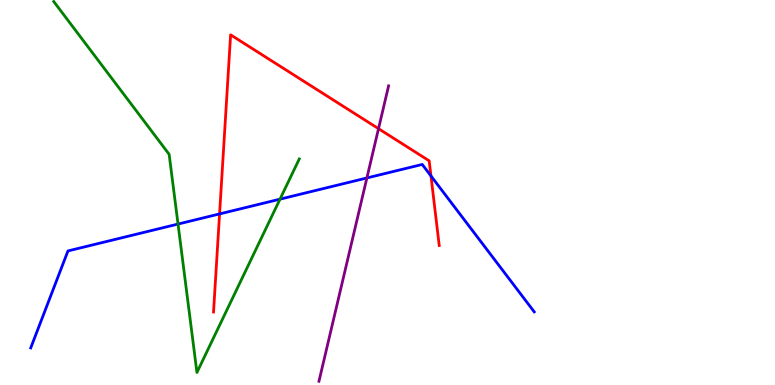[{'lines': ['blue', 'red'], 'intersections': [{'x': 2.83, 'y': 4.44}, {'x': 5.56, 'y': 5.43}]}, {'lines': ['green', 'red'], 'intersections': []}, {'lines': ['purple', 'red'], 'intersections': [{'x': 4.88, 'y': 6.66}]}, {'lines': ['blue', 'green'], 'intersections': [{'x': 2.3, 'y': 4.18}, {'x': 3.61, 'y': 4.83}]}, {'lines': ['blue', 'purple'], 'intersections': [{'x': 4.73, 'y': 5.38}]}, {'lines': ['green', 'purple'], 'intersections': []}]